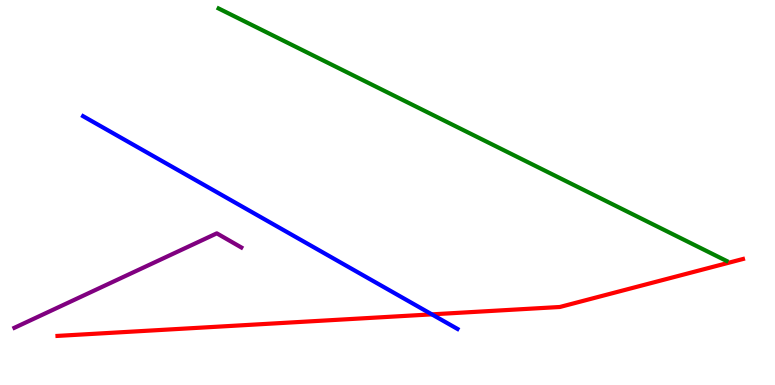[{'lines': ['blue', 'red'], 'intersections': [{'x': 5.57, 'y': 1.83}]}, {'lines': ['green', 'red'], 'intersections': []}, {'lines': ['purple', 'red'], 'intersections': []}, {'lines': ['blue', 'green'], 'intersections': []}, {'lines': ['blue', 'purple'], 'intersections': []}, {'lines': ['green', 'purple'], 'intersections': []}]